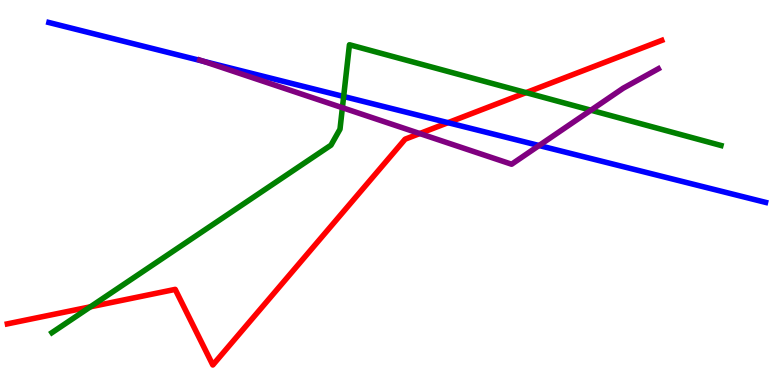[{'lines': ['blue', 'red'], 'intersections': [{'x': 5.78, 'y': 6.81}]}, {'lines': ['green', 'red'], 'intersections': [{'x': 1.17, 'y': 2.03}, {'x': 6.79, 'y': 7.59}]}, {'lines': ['purple', 'red'], 'intersections': [{'x': 5.42, 'y': 6.53}]}, {'lines': ['blue', 'green'], 'intersections': [{'x': 4.43, 'y': 7.49}]}, {'lines': ['blue', 'purple'], 'intersections': [{'x': 2.62, 'y': 8.41}, {'x': 6.96, 'y': 6.22}]}, {'lines': ['green', 'purple'], 'intersections': [{'x': 4.42, 'y': 7.2}, {'x': 7.62, 'y': 7.14}]}]